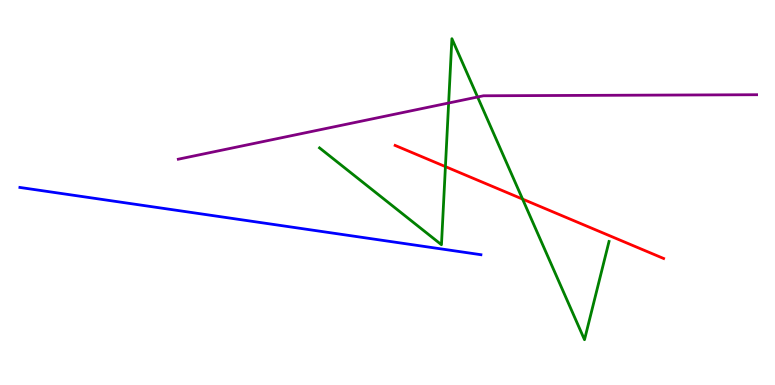[{'lines': ['blue', 'red'], 'intersections': []}, {'lines': ['green', 'red'], 'intersections': [{'x': 5.75, 'y': 5.67}, {'x': 6.74, 'y': 4.83}]}, {'lines': ['purple', 'red'], 'intersections': []}, {'lines': ['blue', 'green'], 'intersections': []}, {'lines': ['blue', 'purple'], 'intersections': []}, {'lines': ['green', 'purple'], 'intersections': [{'x': 5.79, 'y': 7.32}, {'x': 6.16, 'y': 7.48}]}]